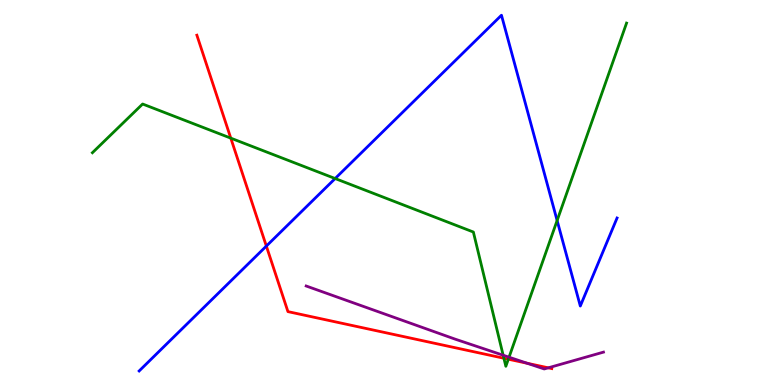[{'lines': ['blue', 'red'], 'intersections': [{'x': 3.44, 'y': 3.61}]}, {'lines': ['green', 'red'], 'intersections': [{'x': 2.98, 'y': 6.41}, {'x': 6.5, 'y': 0.695}, {'x': 6.56, 'y': 0.67}]}, {'lines': ['purple', 'red'], 'intersections': [{'x': 6.8, 'y': 0.564}, {'x': 7.07, 'y': 0.446}]}, {'lines': ['blue', 'green'], 'intersections': [{'x': 4.32, 'y': 5.36}, {'x': 7.19, 'y': 4.27}]}, {'lines': ['blue', 'purple'], 'intersections': []}, {'lines': ['green', 'purple'], 'intersections': [{'x': 6.49, 'y': 0.773}, {'x': 6.57, 'y': 0.722}]}]